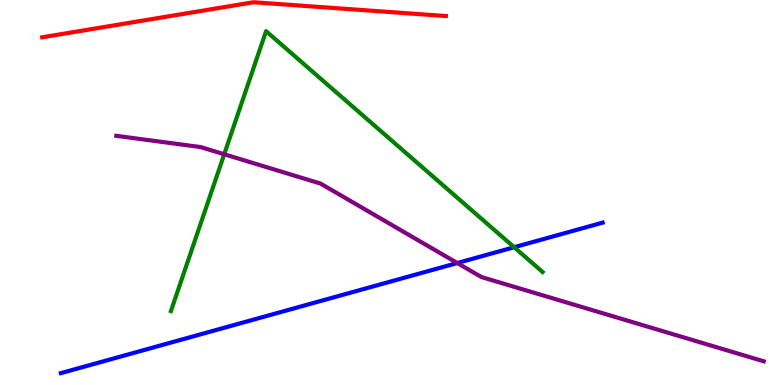[{'lines': ['blue', 'red'], 'intersections': []}, {'lines': ['green', 'red'], 'intersections': []}, {'lines': ['purple', 'red'], 'intersections': []}, {'lines': ['blue', 'green'], 'intersections': [{'x': 6.63, 'y': 3.58}]}, {'lines': ['blue', 'purple'], 'intersections': [{'x': 5.9, 'y': 3.17}]}, {'lines': ['green', 'purple'], 'intersections': [{'x': 2.89, 'y': 5.99}]}]